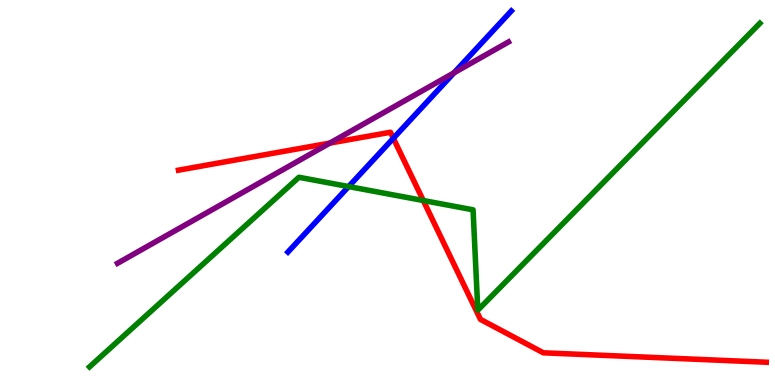[{'lines': ['blue', 'red'], 'intersections': [{'x': 5.08, 'y': 6.41}]}, {'lines': ['green', 'red'], 'intersections': [{'x': 5.46, 'y': 4.79}]}, {'lines': ['purple', 'red'], 'intersections': [{'x': 4.26, 'y': 6.28}]}, {'lines': ['blue', 'green'], 'intersections': [{'x': 4.5, 'y': 5.15}]}, {'lines': ['blue', 'purple'], 'intersections': [{'x': 5.86, 'y': 8.11}]}, {'lines': ['green', 'purple'], 'intersections': []}]